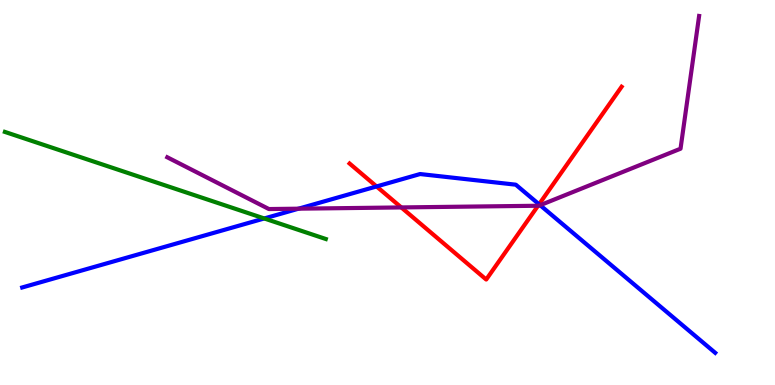[{'lines': ['blue', 'red'], 'intersections': [{'x': 4.86, 'y': 5.16}, {'x': 6.96, 'y': 4.69}]}, {'lines': ['green', 'red'], 'intersections': []}, {'lines': ['purple', 'red'], 'intersections': [{'x': 5.18, 'y': 4.61}, {'x': 6.94, 'y': 4.66}]}, {'lines': ['blue', 'green'], 'intersections': [{'x': 3.41, 'y': 4.33}]}, {'lines': ['blue', 'purple'], 'intersections': [{'x': 3.85, 'y': 4.58}, {'x': 6.97, 'y': 4.67}]}, {'lines': ['green', 'purple'], 'intersections': []}]